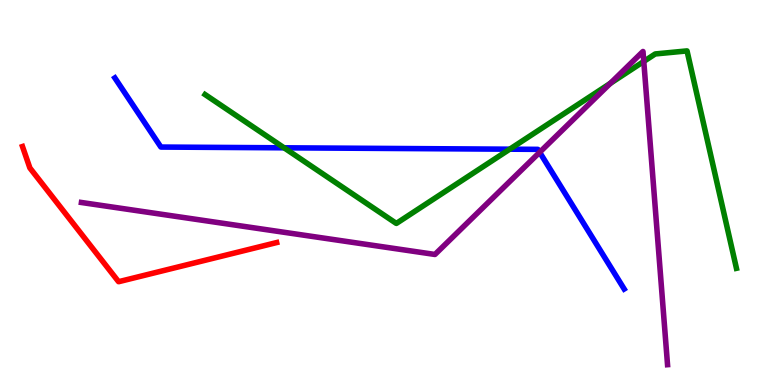[{'lines': ['blue', 'red'], 'intersections': []}, {'lines': ['green', 'red'], 'intersections': []}, {'lines': ['purple', 'red'], 'intersections': []}, {'lines': ['blue', 'green'], 'intersections': [{'x': 3.67, 'y': 6.16}, {'x': 6.58, 'y': 6.12}]}, {'lines': ['blue', 'purple'], 'intersections': [{'x': 6.96, 'y': 6.04}]}, {'lines': ['green', 'purple'], 'intersections': [{'x': 7.88, 'y': 7.84}, {'x': 8.31, 'y': 8.4}]}]